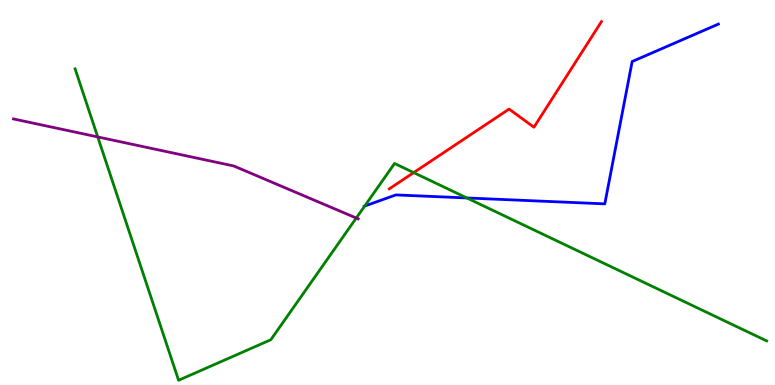[{'lines': ['blue', 'red'], 'intersections': []}, {'lines': ['green', 'red'], 'intersections': [{'x': 5.34, 'y': 5.52}]}, {'lines': ['purple', 'red'], 'intersections': []}, {'lines': ['blue', 'green'], 'intersections': [{'x': 4.71, 'y': 4.65}, {'x': 6.02, 'y': 4.86}]}, {'lines': ['blue', 'purple'], 'intersections': []}, {'lines': ['green', 'purple'], 'intersections': [{'x': 1.26, 'y': 6.44}, {'x': 4.6, 'y': 4.34}]}]